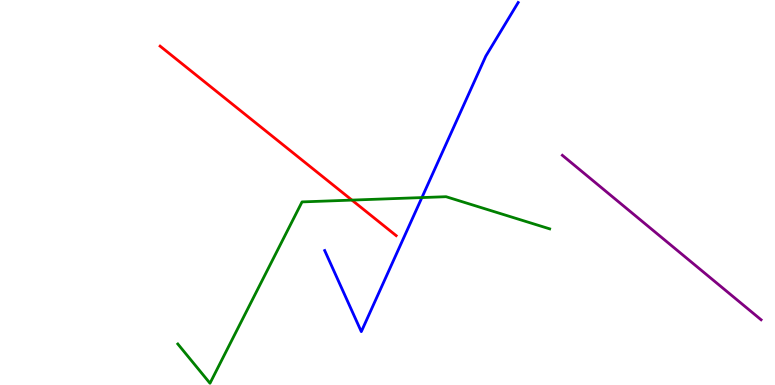[{'lines': ['blue', 'red'], 'intersections': []}, {'lines': ['green', 'red'], 'intersections': [{'x': 4.54, 'y': 4.8}]}, {'lines': ['purple', 'red'], 'intersections': []}, {'lines': ['blue', 'green'], 'intersections': [{'x': 5.44, 'y': 4.87}]}, {'lines': ['blue', 'purple'], 'intersections': []}, {'lines': ['green', 'purple'], 'intersections': []}]